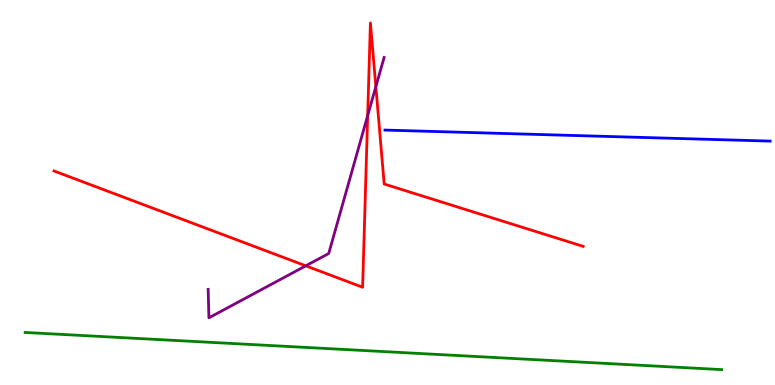[{'lines': ['blue', 'red'], 'intersections': []}, {'lines': ['green', 'red'], 'intersections': []}, {'lines': ['purple', 'red'], 'intersections': [{'x': 3.95, 'y': 3.1}, {'x': 4.74, 'y': 7.0}, {'x': 4.85, 'y': 7.75}]}, {'lines': ['blue', 'green'], 'intersections': []}, {'lines': ['blue', 'purple'], 'intersections': []}, {'lines': ['green', 'purple'], 'intersections': []}]